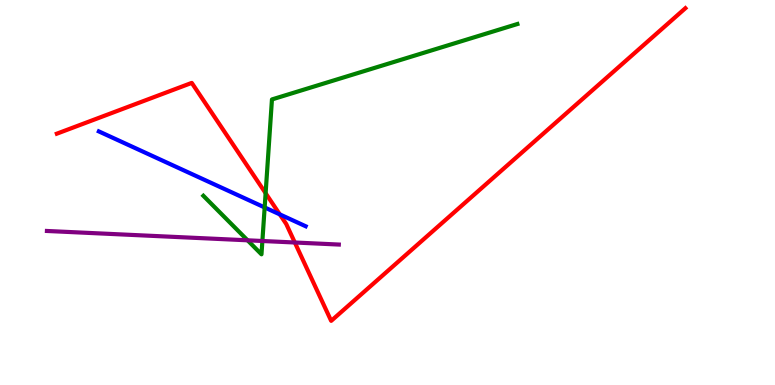[{'lines': ['blue', 'red'], 'intersections': [{'x': 3.61, 'y': 4.43}]}, {'lines': ['green', 'red'], 'intersections': [{'x': 3.43, 'y': 4.98}]}, {'lines': ['purple', 'red'], 'intersections': [{'x': 3.8, 'y': 3.7}]}, {'lines': ['blue', 'green'], 'intersections': [{'x': 3.41, 'y': 4.61}]}, {'lines': ['blue', 'purple'], 'intersections': []}, {'lines': ['green', 'purple'], 'intersections': [{'x': 3.19, 'y': 3.76}, {'x': 3.39, 'y': 3.74}]}]